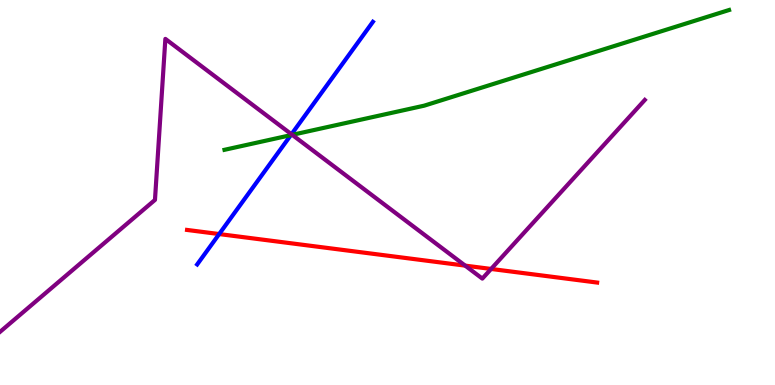[{'lines': ['blue', 'red'], 'intersections': [{'x': 2.83, 'y': 3.92}]}, {'lines': ['green', 'red'], 'intersections': []}, {'lines': ['purple', 'red'], 'intersections': [{'x': 6.0, 'y': 3.1}, {'x': 6.34, 'y': 3.01}]}, {'lines': ['blue', 'green'], 'intersections': [{'x': 3.75, 'y': 6.49}]}, {'lines': ['blue', 'purple'], 'intersections': [{'x': 3.76, 'y': 6.51}]}, {'lines': ['green', 'purple'], 'intersections': [{'x': 3.77, 'y': 6.5}]}]